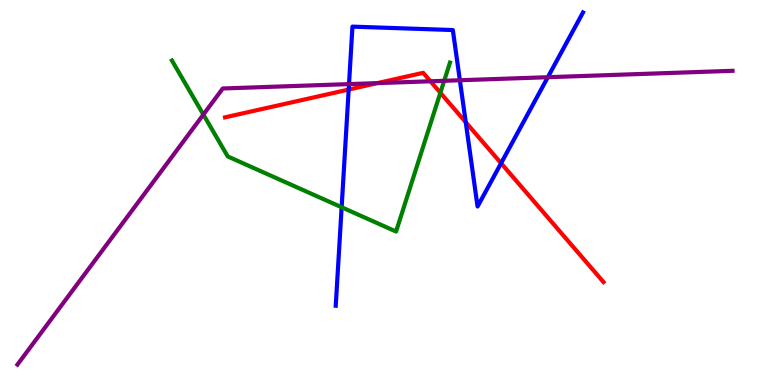[{'lines': ['blue', 'red'], 'intersections': [{'x': 4.5, 'y': 7.67}, {'x': 6.01, 'y': 6.83}, {'x': 6.47, 'y': 5.76}]}, {'lines': ['green', 'red'], 'intersections': [{'x': 5.68, 'y': 7.59}]}, {'lines': ['purple', 'red'], 'intersections': [{'x': 4.87, 'y': 7.84}, {'x': 5.55, 'y': 7.89}]}, {'lines': ['blue', 'green'], 'intersections': [{'x': 4.41, 'y': 4.62}]}, {'lines': ['blue', 'purple'], 'intersections': [{'x': 4.5, 'y': 7.82}, {'x': 5.93, 'y': 7.92}, {'x': 7.07, 'y': 7.99}]}, {'lines': ['green', 'purple'], 'intersections': [{'x': 2.62, 'y': 7.02}, {'x': 5.73, 'y': 7.9}]}]